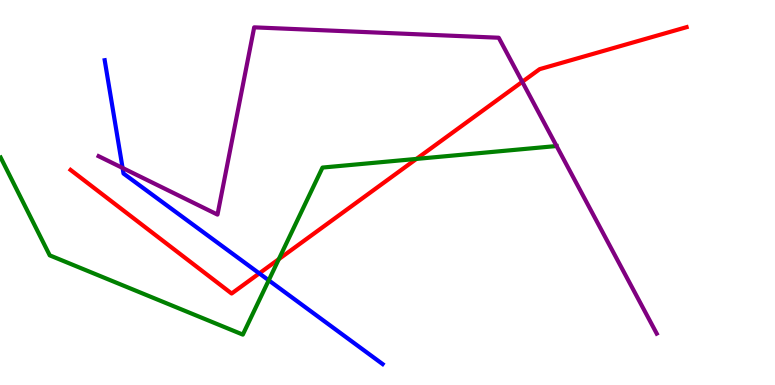[{'lines': ['blue', 'red'], 'intersections': [{'x': 3.35, 'y': 2.9}]}, {'lines': ['green', 'red'], 'intersections': [{'x': 3.6, 'y': 3.27}, {'x': 5.37, 'y': 5.87}]}, {'lines': ['purple', 'red'], 'intersections': [{'x': 6.74, 'y': 7.88}]}, {'lines': ['blue', 'green'], 'intersections': [{'x': 3.47, 'y': 2.72}]}, {'lines': ['blue', 'purple'], 'intersections': [{'x': 1.58, 'y': 5.64}]}, {'lines': ['green', 'purple'], 'intersections': [{'x': 7.18, 'y': 6.21}]}]